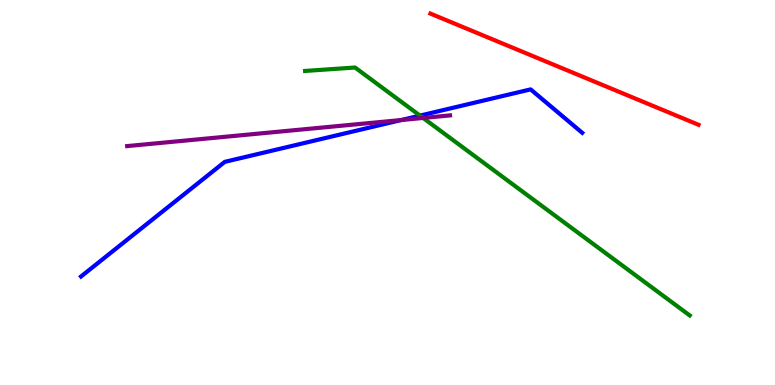[{'lines': ['blue', 'red'], 'intersections': []}, {'lines': ['green', 'red'], 'intersections': []}, {'lines': ['purple', 'red'], 'intersections': []}, {'lines': ['blue', 'green'], 'intersections': [{'x': 5.42, 'y': 7.0}]}, {'lines': ['blue', 'purple'], 'intersections': [{'x': 5.18, 'y': 6.88}]}, {'lines': ['green', 'purple'], 'intersections': [{'x': 5.46, 'y': 6.94}]}]